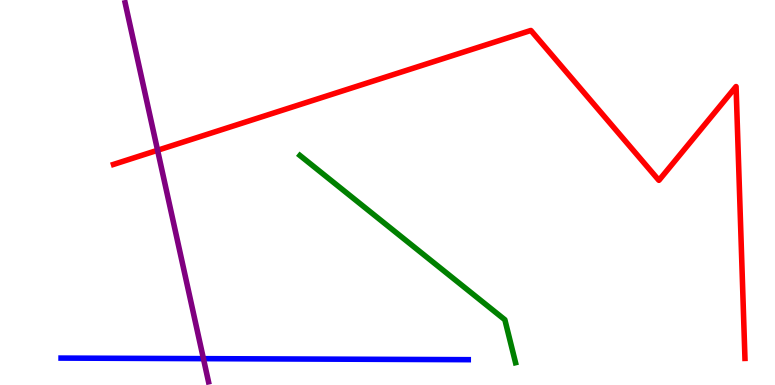[{'lines': ['blue', 'red'], 'intersections': []}, {'lines': ['green', 'red'], 'intersections': []}, {'lines': ['purple', 'red'], 'intersections': [{'x': 2.03, 'y': 6.1}]}, {'lines': ['blue', 'green'], 'intersections': []}, {'lines': ['blue', 'purple'], 'intersections': [{'x': 2.62, 'y': 0.685}]}, {'lines': ['green', 'purple'], 'intersections': []}]